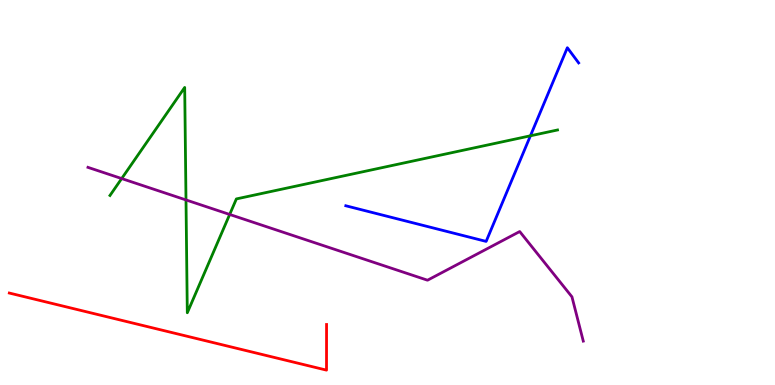[{'lines': ['blue', 'red'], 'intersections': []}, {'lines': ['green', 'red'], 'intersections': []}, {'lines': ['purple', 'red'], 'intersections': []}, {'lines': ['blue', 'green'], 'intersections': [{'x': 6.84, 'y': 6.47}]}, {'lines': ['blue', 'purple'], 'intersections': []}, {'lines': ['green', 'purple'], 'intersections': [{'x': 1.57, 'y': 5.36}, {'x': 2.4, 'y': 4.81}, {'x': 2.96, 'y': 4.43}]}]